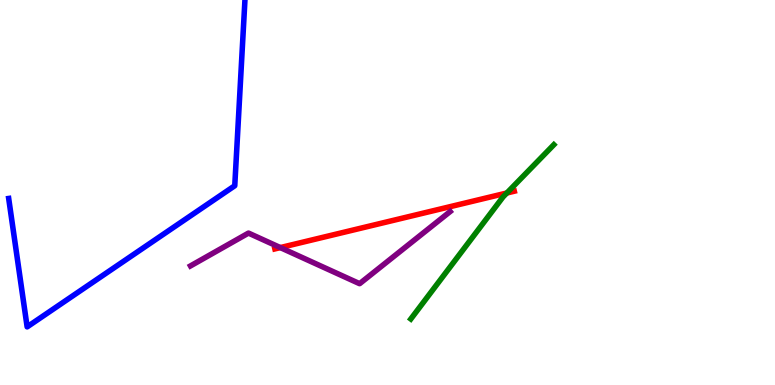[{'lines': ['blue', 'red'], 'intersections': []}, {'lines': ['green', 'red'], 'intersections': [{'x': 6.54, 'y': 4.99}]}, {'lines': ['purple', 'red'], 'intersections': [{'x': 3.62, 'y': 3.57}]}, {'lines': ['blue', 'green'], 'intersections': []}, {'lines': ['blue', 'purple'], 'intersections': []}, {'lines': ['green', 'purple'], 'intersections': []}]